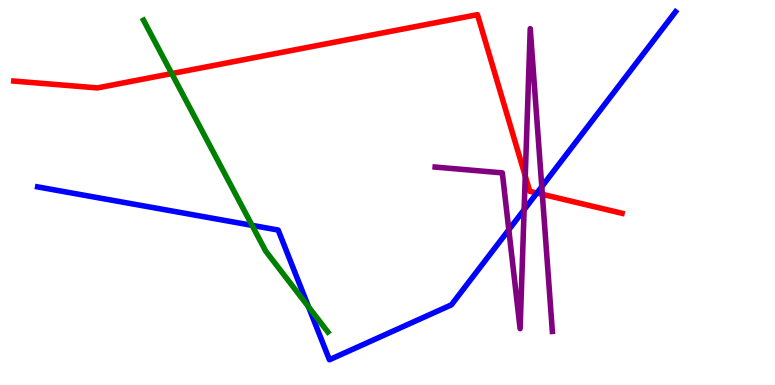[{'lines': ['blue', 'red'], 'intersections': [{'x': 6.93, 'y': 4.99}]}, {'lines': ['green', 'red'], 'intersections': [{'x': 2.22, 'y': 8.09}]}, {'lines': ['purple', 'red'], 'intersections': [{'x': 6.78, 'y': 5.43}, {'x': 7.0, 'y': 4.95}]}, {'lines': ['blue', 'green'], 'intersections': [{'x': 3.25, 'y': 4.15}, {'x': 3.98, 'y': 2.03}]}, {'lines': ['blue', 'purple'], 'intersections': [{'x': 6.57, 'y': 4.03}, {'x': 6.76, 'y': 4.55}, {'x': 6.99, 'y': 5.15}]}, {'lines': ['green', 'purple'], 'intersections': []}]